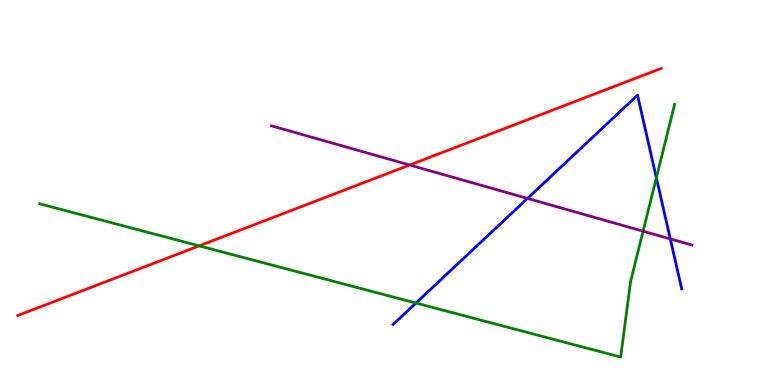[{'lines': ['blue', 'red'], 'intersections': []}, {'lines': ['green', 'red'], 'intersections': [{'x': 2.57, 'y': 3.61}]}, {'lines': ['purple', 'red'], 'intersections': [{'x': 5.29, 'y': 5.71}]}, {'lines': ['blue', 'green'], 'intersections': [{'x': 5.37, 'y': 2.13}, {'x': 8.47, 'y': 5.38}]}, {'lines': ['blue', 'purple'], 'intersections': [{'x': 6.81, 'y': 4.85}, {'x': 8.65, 'y': 3.79}]}, {'lines': ['green', 'purple'], 'intersections': [{'x': 8.3, 'y': 3.99}]}]